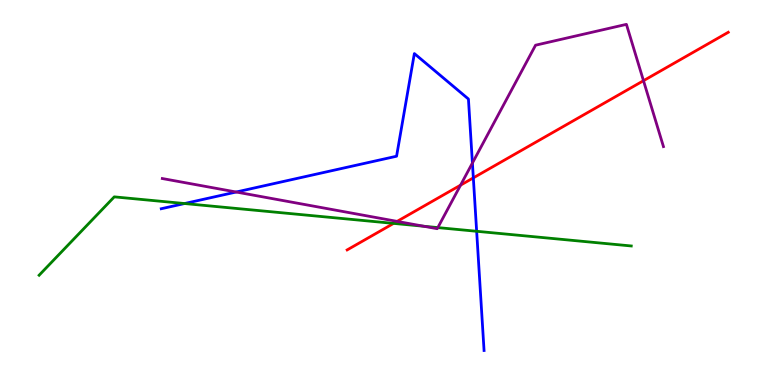[{'lines': ['blue', 'red'], 'intersections': [{'x': 6.11, 'y': 5.38}]}, {'lines': ['green', 'red'], 'intersections': [{'x': 5.08, 'y': 4.2}]}, {'lines': ['purple', 'red'], 'intersections': [{'x': 5.12, 'y': 4.25}, {'x': 5.94, 'y': 5.19}, {'x': 8.3, 'y': 7.9}]}, {'lines': ['blue', 'green'], 'intersections': [{'x': 2.38, 'y': 4.71}, {'x': 6.15, 'y': 3.99}]}, {'lines': ['blue', 'purple'], 'intersections': [{'x': 3.05, 'y': 5.01}, {'x': 6.1, 'y': 5.76}]}, {'lines': ['green', 'purple'], 'intersections': [{'x': 5.47, 'y': 4.12}, {'x': 5.65, 'y': 4.09}]}]